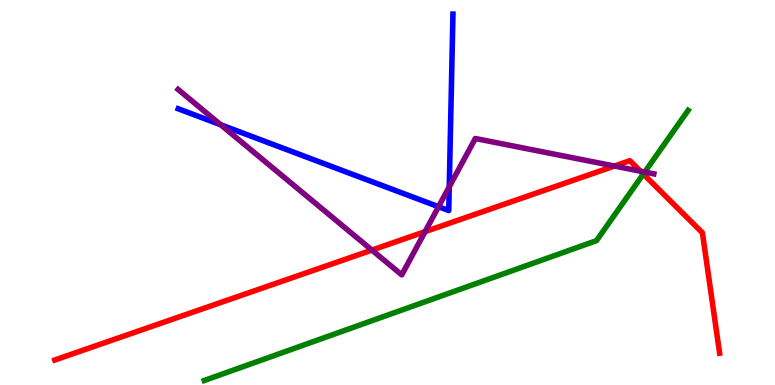[{'lines': ['blue', 'red'], 'intersections': []}, {'lines': ['green', 'red'], 'intersections': [{'x': 8.3, 'y': 5.48}]}, {'lines': ['purple', 'red'], 'intersections': [{'x': 4.8, 'y': 3.5}, {'x': 5.48, 'y': 3.98}, {'x': 7.93, 'y': 5.69}, {'x': 8.26, 'y': 5.55}]}, {'lines': ['blue', 'green'], 'intersections': []}, {'lines': ['blue', 'purple'], 'intersections': [{'x': 2.85, 'y': 6.76}, {'x': 5.66, 'y': 4.63}, {'x': 5.8, 'y': 5.15}]}, {'lines': ['green', 'purple'], 'intersections': [{'x': 8.32, 'y': 5.53}]}]